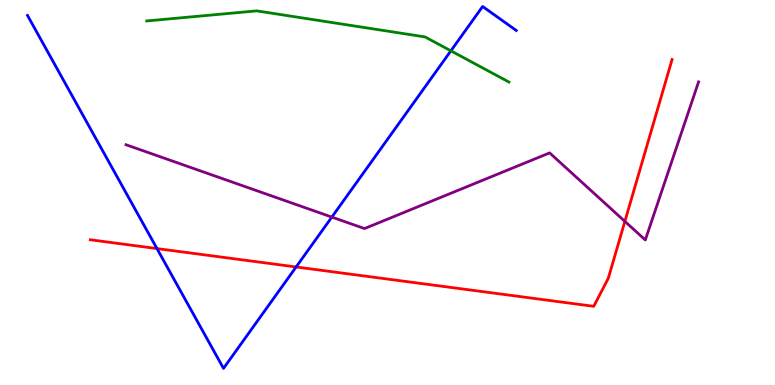[{'lines': ['blue', 'red'], 'intersections': [{'x': 2.03, 'y': 3.54}, {'x': 3.82, 'y': 3.07}]}, {'lines': ['green', 'red'], 'intersections': []}, {'lines': ['purple', 'red'], 'intersections': [{'x': 8.06, 'y': 4.25}]}, {'lines': ['blue', 'green'], 'intersections': [{'x': 5.82, 'y': 8.68}]}, {'lines': ['blue', 'purple'], 'intersections': [{'x': 4.28, 'y': 4.36}]}, {'lines': ['green', 'purple'], 'intersections': []}]